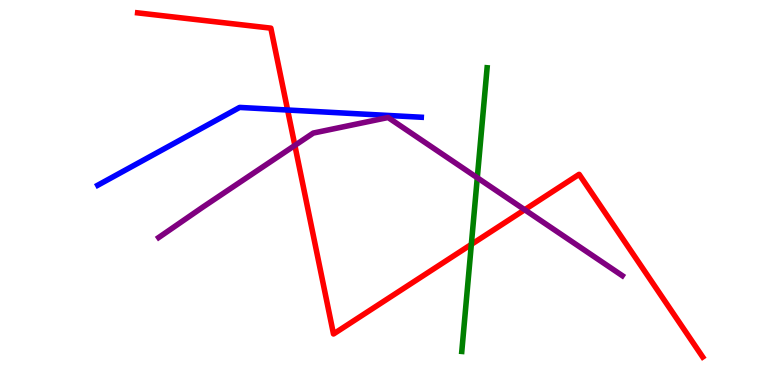[{'lines': ['blue', 'red'], 'intersections': [{'x': 3.71, 'y': 7.14}]}, {'lines': ['green', 'red'], 'intersections': [{'x': 6.08, 'y': 3.65}]}, {'lines': ['purple', 'red'], 'intersections': [{'x': 3.8, 'y': 6.22}, {'x': 6.77, 'y': 4.55}]}, {'lines': ['blue', 'green'], 'intersections': []}, {'lines': ['blue', 'purple'], 'intersections': []}, {'lines': ['green', 'purple'], 'intersections': [{'x': 6.16, 'y': 5.38}]}]